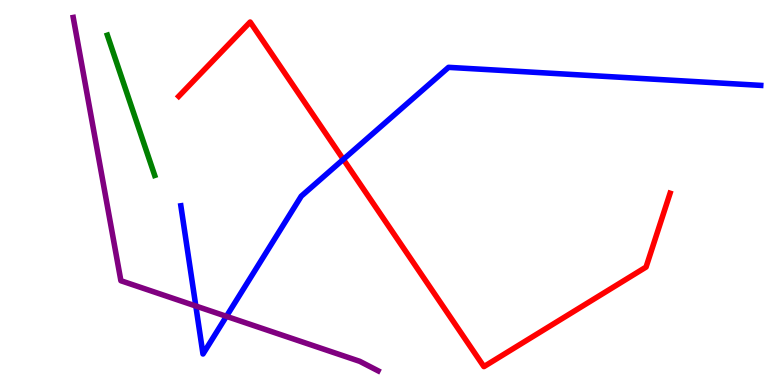[{'lines': ['blue', 'red'], 'intersections': [{'x': 4.43, 'y': 5.86}]}, {'lines': ['green', 'red'], 'intersections': []}, {'lines': ['purple', 'red'], 'intersections': []}, {'lines': ['blue', 'green'], 'intersections': []}, {'lines': ['blue', 'purple'], 'intersections': [{'x': 2.53, 'y': 2.05}, {'x': 2.92, 'y': 1.78}]}, {'lines': ['green', 'purple'], 'intersections': []}]